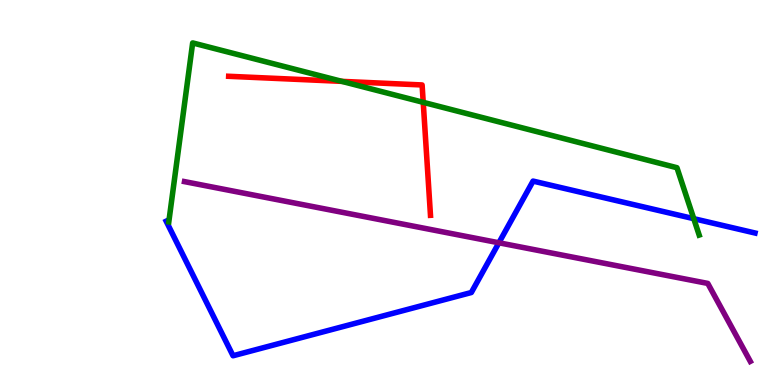[{'lines': ['blue', 'red'], 'intersections': []}, {'lines': ['green', 'red'], 'intersections': [{'x': 4.41, 'y': 7.89}, {'x': 5.46, 'y': 7.34}]}, {'lines': ['purple', 'red'], 'intersections': []}, {'lines': ['blue', 'green'], 'intersections': [{'x': 8.95, 'y': 4.32}]}, {'lines': ['blue', 'purple'], 'intersections': [{'x': 6.44, 'y': 3.69}]}, {'lines': ['green', 'purple'], 'intersections': []}]